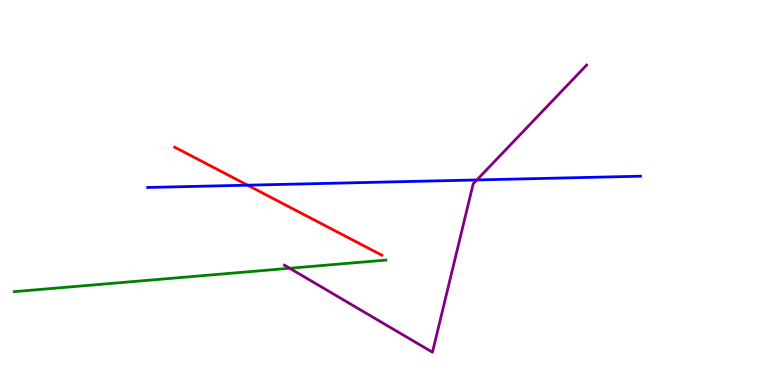[{'lines': ['blue', 'red'], 'intersections': [{'x': 3.19, 'y': 5.19}]}, {'lines': ['green', 'red'], 'intersections': []}, {'lines': ['purple', 'red'], 'intersections': []}, {'lines': ['blue', 'green'], 'intersections': []}, {'lines': ['blue', 'purple'], 'intersections': [{'x': 6.15, 'y': 5.33}]}, {'lines': ['green', 'purple'], 'intersections': [{'x': 3.74, 'y': 3.03}]}]